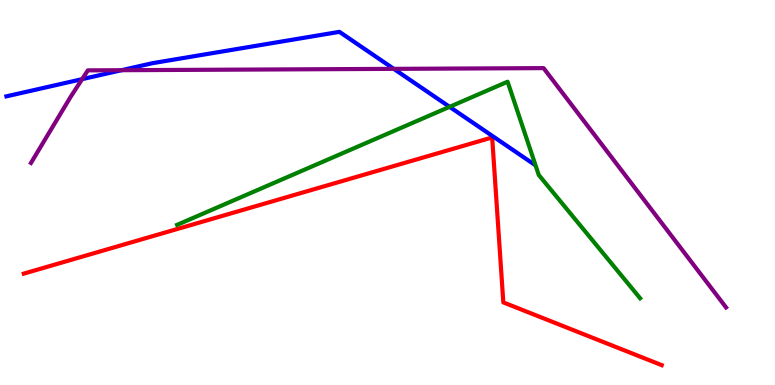[{'lines': ['blue', 'red'], 'intersections': []}, {'lines': ['green', 'red'], 'intersections': []}, {'lines': ['purple', 'red'], 'intersections': []}, {'lines': ['blue', 'green'], 'intersections': [{'x': 5.8, 'y': 7.22}]}, {'lines': ['blue', 'purple'], 'intersections': [{'x': 1.06, 'y': 7.94}, {'x': 1.57, 'y': 8.18}, {'x': 5.08, 'y': 8.21}]}, {'lines': ['green', 'purple'], 'intersections': []}]